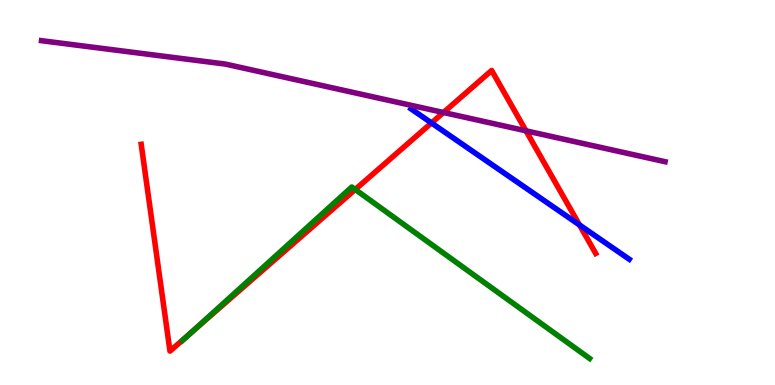[{'lines': ['blue', 'red'], 'intersections': [{'x': 5.57, 'y': 6.81}, {'x': 7.48, 'y': 4.16}]}, {'lines': ['green', 'red'], 'intersections': [{'x': 2.46, 'y': 1.35}, {'x': 4.58, 'y': 5.08}]}, {'lines': ['purple', 'red'], 'intersections': [{'x': 5.72, 'y': 7.08}, {'x': 6.79, 'y': 6.6}]}, {'lines': ['blue', 'green'], 'intersections': []}, {'lines': ['blue', 'purple'], 'intersections': []}, {'lines': ['green', 'purple'], 'intersections': []}]